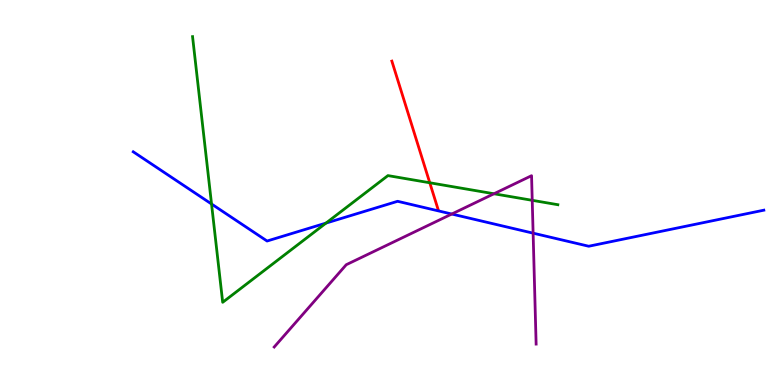[{'lines': ['blue', 'red'], 'intersections': []}, {'lines': ['green', 'red'], 'intersections': [{'x': 5.55, 'y': 5.25}]}, {'lines': ['purple', 'red'], 'intersections': []}, {'lines': ['blue', 'green'], 'intersections': [{'x': 2.73, 'y': 4.7}, {'x': 4.21, 'y': 4.21}]}, {'lines': ['blue', 'purple'], 'intersections': [{'x': 5.83, 'y': 4.44}, {'x': 6.88, 'y': 3.94}]}, {'lines': ['green', 'purple'], 'intersections': [{'x': 6.37, 'y': 4.97}, {'x': 6.87, 'y': 4.8}]}]